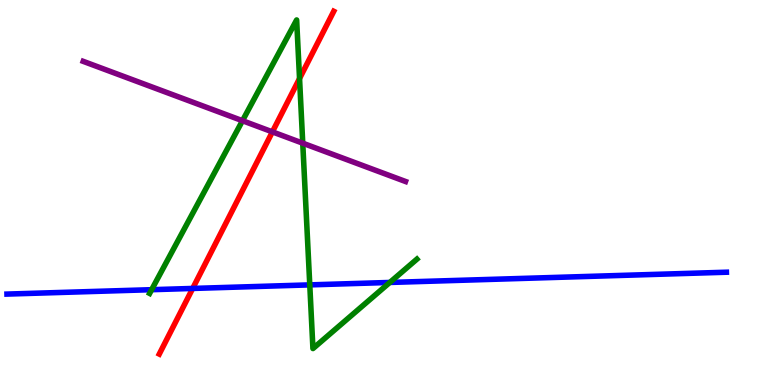[{'lines': ['blue', 'red'], 'intersections': [{'x': 2.49, 'y': 2.51}]}, {'lines': ['green', 'red'], 'intersections': [{'x': 3.87, 'y': 7.96}]}, {'lines': ['purple', 'red'], 'intersections': [{'x': 3.51, 'y': 6.57}]}, {'lines': ['blue', 'green'], 'intersections': [{'x': 1.96, 'y': 2.48}, {'x': 4.0, 'y': 2.6}, {'x': 5.03, 'y': 2.66}]}, {'lines': ['blue', 'purple'], 'intersections': []}, {'lines': ['green', 'purple'], 'intersections': [{'x': 3.13, 'y': 6.86}, {'x': 3.91, 'y': 6.28}]}]